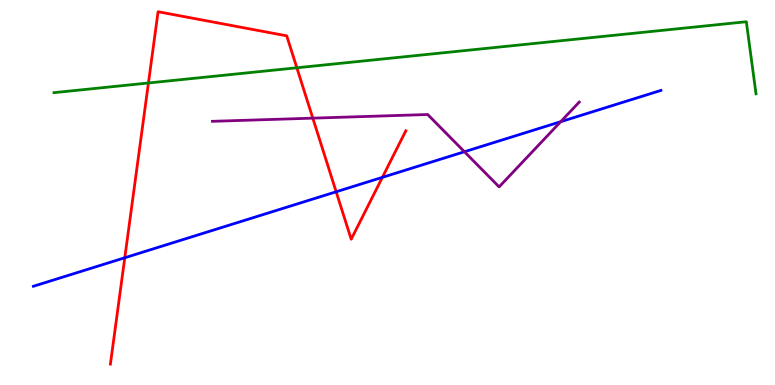[{'lines': ['blue', 'red'], 'intersections': [{'x': 1.61, 'y': 3.31}, {'x': 4.34, 'y': 5.02}, {'x': 4.93, 'y': 5.39}]}, {'lines': ['green', 'red'], 'intersections': [{'x': 1.92, 'y': 7.84}, {'x': 3.83, 'y': 8.24}]}, {'lines': ['purple', 'red'], 'intersections': [{'x': 4.04, 'y': 6.93}]}, {'lines': ['blue', 'green'], 'intersections': []}, {'lines': ['blue', 'purple'], 'intersections': [{'x': 5.99, 'y': 6.06}, {'x': 7.23, 'y': 6.84}]}, {'lines': ['green', 'purple'], 'intersections': []}]